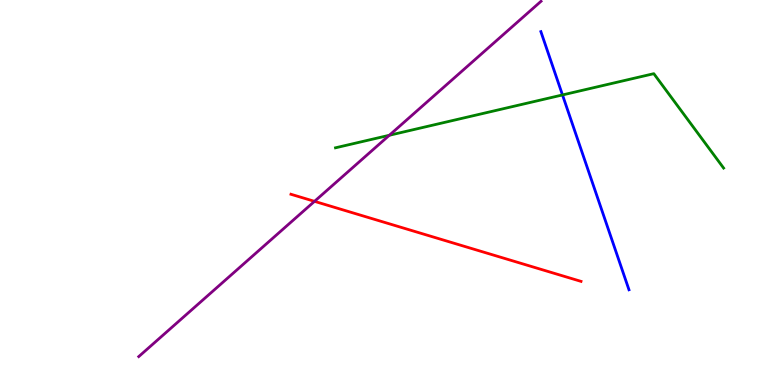[{'lines': ['blue', 'red'], 'intersections': []}, {'lines': ['green', 'red'], 'intersections': []}, {'lines': ['purple', 'red'], 'intersections': [{'x': 4.06, 'y': 4.77}]}, {'lines': ['blue', 'green'], 'intersections': [{'x': 7.26, 'y': 7.53}]}, {'lines': ['blue', 'purple'], 'intersections': []}, {'lines': ['green', 'purple'], 'intersections': [{'x': 5.02, 'y': 6.49}]}]